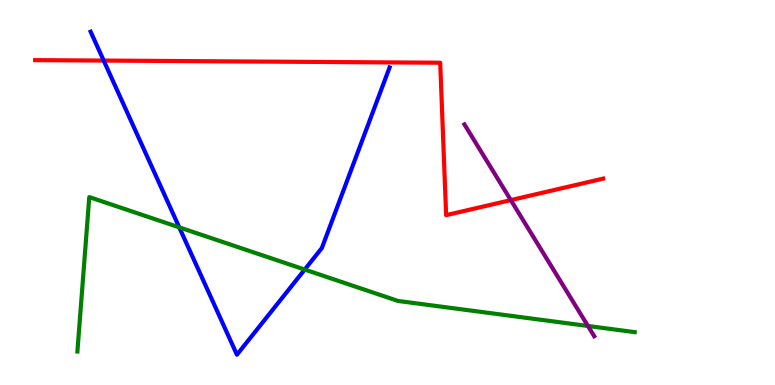[{'lines': ['blue', 'red'], 'intersections': [{'x': 1.34, 'y': 8.43}]}, {'lines': ['green', 'red'], 'intersections': []}, {'lines': ['purple', 'red'], 'intersections': [{'x': 6.59, 'y': 4.8}]}, {'lines': ['blue', 'green'], 'intersections': [{'x': 2.31, 'y': 4.09}, {'x': 3.93, 'y': 3.0}]}, {'lines': ['blue', 'purple'], 'intersections': []}, {'lines': ['green', 'purple'], 'intersections': [{'x': 7.59, 'y': 1.53}]}]